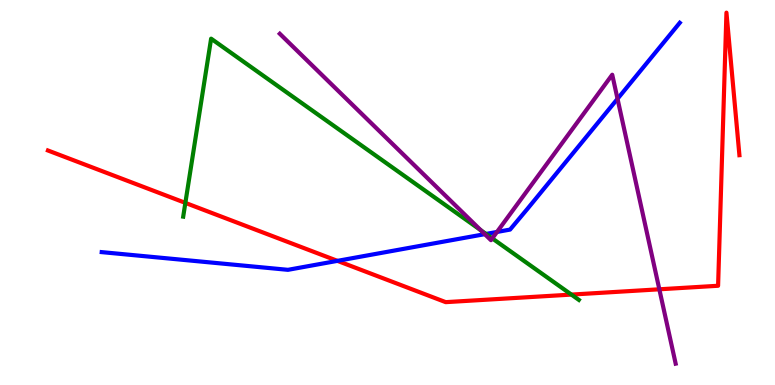[{'lines': ['blue', 'red'], 'intersections': [{'x': 4.35, 'y': 3.22}]}, {'lines': ['green', 'red'], 'intersections': [{'x': 2.39, 'y': 4.73}, {'x': 7.37, 'y': 2.35}]}, {'lines': ['purple', 'red'], 'intersections': [{'x': 8.51, 'y': 2.49}]}, {'lines': ['blue', 'green'], 'intersections': [{'x': 6.27, 'y': 3.92}]}, {'lines': ['blue', 'purple'], 'intersections': [{'x': 6.26, 'y': 3.92}, {'x': 6.41, 'y': 3.98}, {'x': 7.97, 'y': 7.43}]}, {'lines': ['green', 'purple'], 'intersections': [{'x': 6.2, 'y': 4.02}, {'x': 6.35, 'y': 3.81}]}]